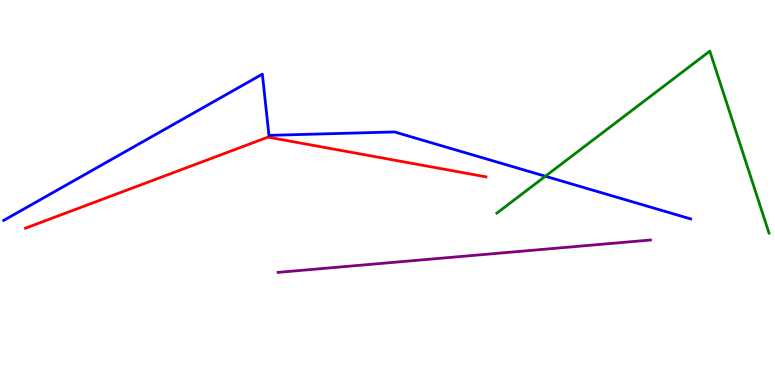[{'lines': ['blue', 'red'], 'intersections': []}, {'lines': ['green', 'red'], 'intersections': []}, {'lines': ['purple', 'red'], 'intersections': []}, {'lines': ['blue', 'green'], 'intersections': [{'x': 7.04, 'y': 5.42}]}, {'lines': ['blue', 'purple'], 'intersections': []}, {'lines': ['green', 'purple'], 'intersections': []}]